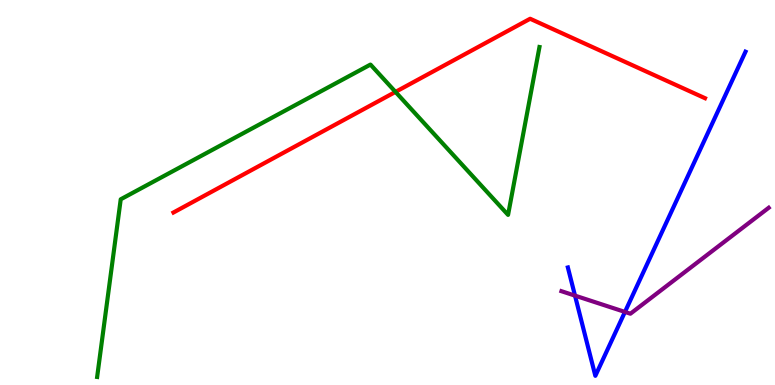[{'lines': ['blue', 'red'], 'intersections': []}, {'lines': ['green', 'red'], 'intersections': [{'x': 5.1, 'y': 7.61}]}, {'lines': ['purple', 'red'], 'intersections': []}, {'lines': ['blue', 'green'], 'intersections': []}, {'lines': ['blue', 'purple'], 'intersections': [{'x': 7.42, 'y': 2.32}, {'x': 8.06, 'y': 1.9}]}, {'lines': ['green', 'purple'], 'intersections': []}]